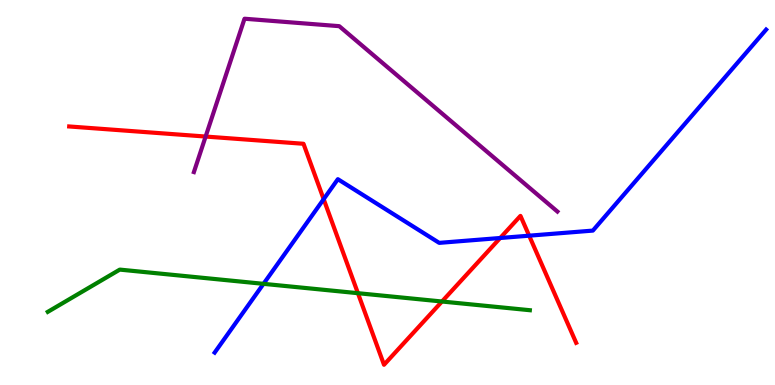[{'lines': ['blue', 'red'], 'intersections': [{'x': 4.18, 'y': 4.83}, {'x': 6.45, 'y': 3.82}, {'x': 6.83, 'y': 3.88}]}, {'lines': ['green', 'red'], 'intersections': [{'x': 4.62, 'y': 2.38}, {'x': 5.7, 'y': 2.17}]}, {'lines': ['purple', 'red'], 'intersections': [{'x': 2.65, 'y': 6.45}]}, {'lines': ['blue', 'green'], 'intersections': [{'x': 3.4, 'y': 2.63}]}, {'lines': ['blue', 'purple'], 'intersections': []}, {'lines': ['green', 'purple'], 'intersections': []}]